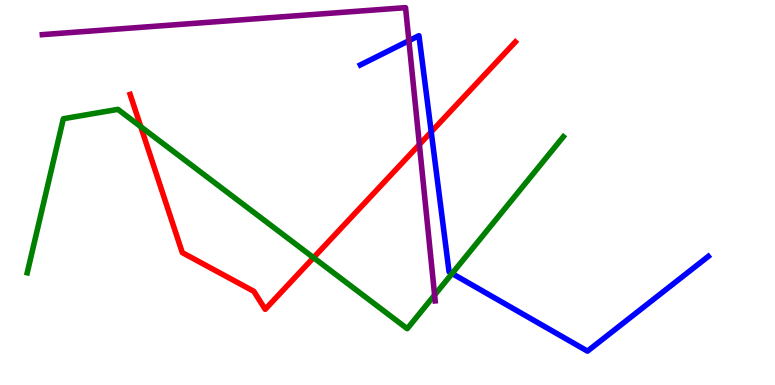[{'lines': ['blue', 'red'], 'intersections': [{'x': 5.56, 'y': 6.57}]}, {'lines': ['green', 'red'], 'intersections': [{'x': 1.82, 'y': 6.71}, {'x': 4.05, 'y': 3.31}]}, {'lines': ['purple', 'red'], 'intersections': [{'x': 5.41, 'y': 6.25}]}, {'lines': ['blue', 'green'], 'intersections': [{'x': 5.83, 'y': 2.9}]}, {'lines': ['blue', 'purple'], 'intersections': [{'x': 5.28, 'y': 8.94}]}, {'lines': ['green', 'purple'], 'intersections': [{'x': 5.61, 'y': 2.34}]}]